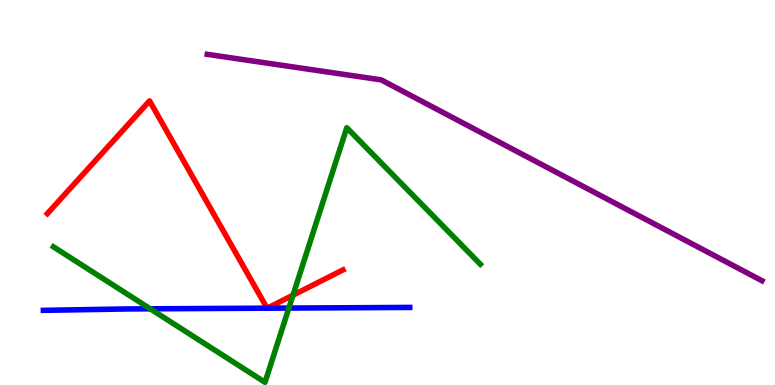[{'lines': ['blue', 'red'], 'intersections': [{'x': 3.45, 'y': 2.0}, {'x': 3.45, 'y': 2.0}]}, {'lines': ['green', 'red'], 'intersections': [{'x': 3.78, 'y': 2.33}]}, {'lines': ['purple', 'red'], 'intersections': []}, {'lines': ['blue', 'green'], 'intersections': [{'x': 1.94, 'y': 1.98}, {'x': 3.73, 'y': 2.0}]}, {'lines': ['blue', 'purple'], 'intersections': []}, {'lines': ['green', 'purple'], 'intersections': []}]